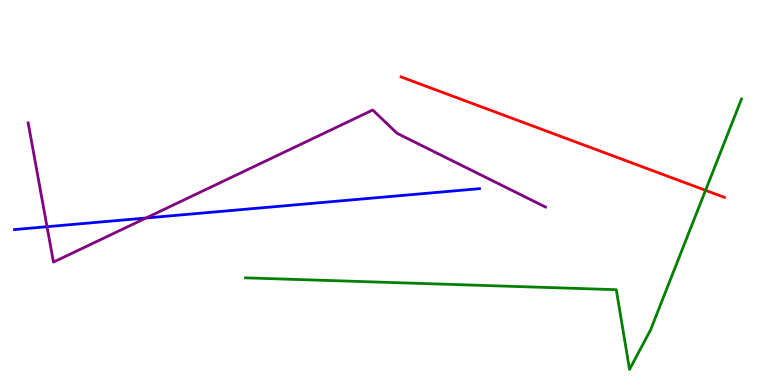[{'lines': ['blue', 'red'], 'intersections': []}, {'lines': ['green', 'red'], 'intersections': [{'x': 9.1, 'y': 5.06}]}, {'lines': ['purple', 'red'], 'intersections': []}, {'lines': ['blue', 'green'], 'intersections': []}, {'lines': ['blue', 'purple'], 'intersections': [{'x': 0.607, 'y': 4.11}, {'x': 1.88, 'y': 4.34}]}, {'lines': ['green', 'purple'], 'intersections': []}]